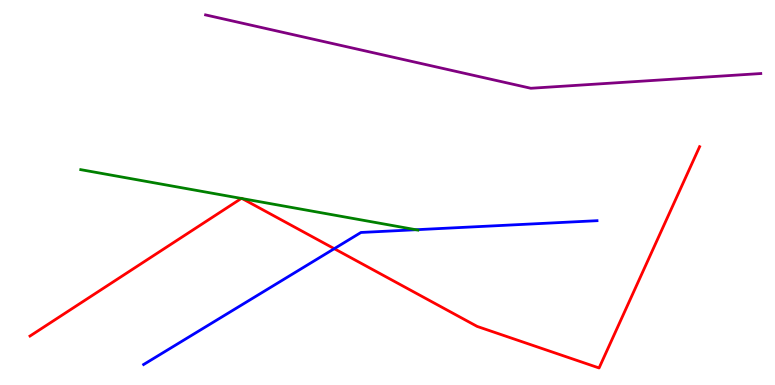[{'lines': ['blue', 'red'], 'intersections': [{'x': 4.31, 'y': 3.54}]}, {'lines': ['green', 'red'], 'intersections': [{'x': 3.11, 'y': 4.85}, {'x': 3.13, 'y': 4.84}]}, {'lines': ['purple', 'red'], 'intersections': []}, {'lines': ['blue', 'green'], 'intersections': [{'x': 5.37, 'y': 4.03}]}, {'lines': ['blue', 'purple'], 'intersections': []}, {'lines': ['green', 'purple'], 'intersections': []}]